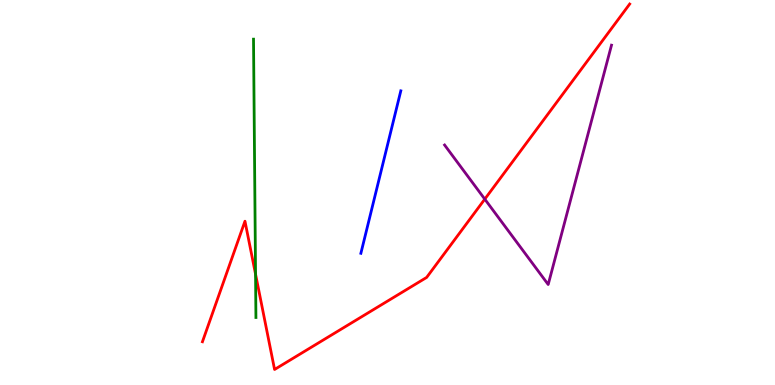[{'lines': ['blue', 'red'], 'intersections': []}, {'lines': ['green', 'red'], 'intersections': [{'x': 3.3, 'y': 2.88}]}, {'lines': ['purple', 'red'], 'intersections': [{'x': 6.26, 'y': 4.83}]}, {'lines': ['blue', 'green'], 'intersections': []}, {'lines': ['blue', 'purple'], 'intersections': []}, {'lines': ['green', 'purple'], 'intersections': []}]